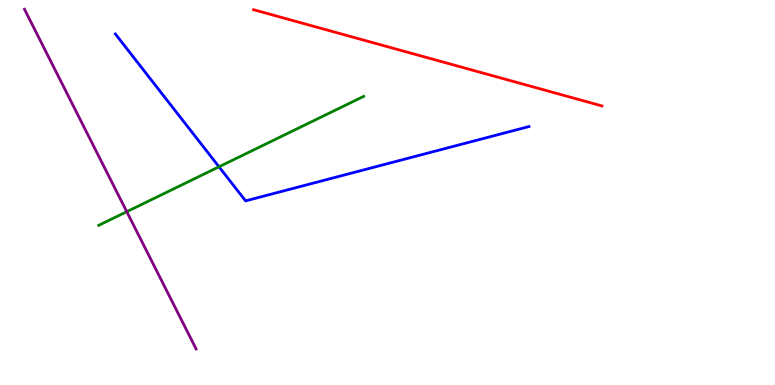[{'lines': ['blue', 'red'], 'intersections': []}, {'lines': ['green', 'red'], 'intersections': []}, {'lines': ['purple', 'red'], 'intersections': []}, {'lines': ['blue', 'green'], 'intersections': [{'x': 2.83, 'y': 5.67}]}, {'lines': ['blue', 'purple'], 'intersections': []}, {'lines': ['green', 'purple'], 'intersections': [{'x': 1.64, 'y': 4.5}]}]